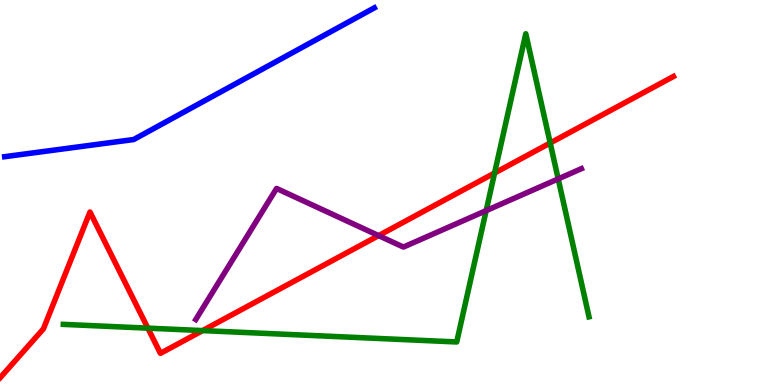[{'lines': ['blue', 'red'], 'intersections': []}, {'lines': ['green', 'red'], 'intersections': [{'x': 1.91, 'y': 1.48}, {'x': 2.61, 'y': 1.41}, {'x': 6.38, 'y': 5.51}, {'x': 7.1, 'y': 6.29}]}, {'lines': ['purple', 'red'], 'intersections': [{'x': 4.89, 'y': 3.88}]}, {'lines': ['blue', 'green'], 'intersections': []}, {'lines': ['blue', 'purple'], 'intersections': []}, {'lines': ['green', 'purple'], 'intersections': [{'x': 6.27, 'y': 4.53}, {'x': 7.2, 'y': 5.35}]}]